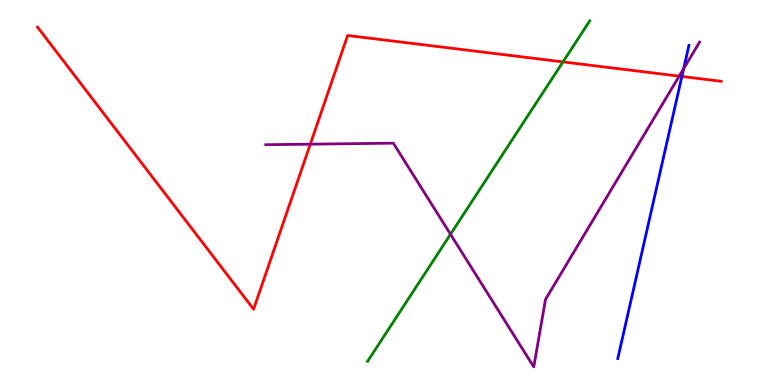[{'lines': ['blue', 'red'], 'intersections': [{'x': 8.8, 'y': 8.01}]}, {'lines': ['green', 'red'], 'intersections': [{'x': 7.26, 'y': 8.39}]}, {'lines': ['purple', 'red'], 'intersections': [{'x': 4.0, 'y': 6.26}, {'x': 8.76, 'y': 8.02}]}, {'lines': ['blue', 'green'], 'intersections': []}, {'lines': ['blue', 'purple'], 'intersections': [{'x': 8.82, 'y': 8.21}]}, {'lines': ['green', 'purple'], 'intersections': [{'x': 5.81, 'y': 3.92}]}]